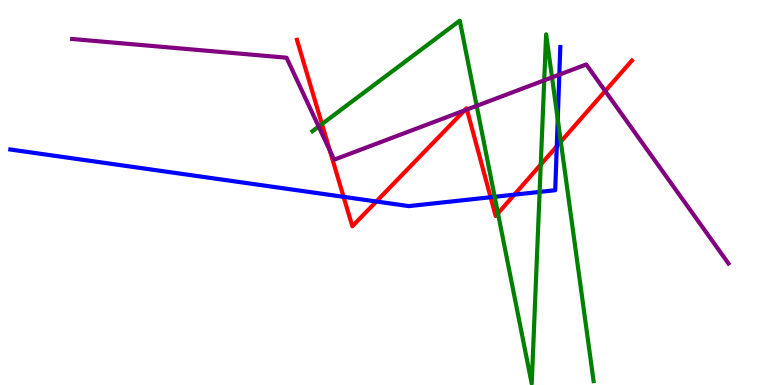[{'lines': ['blue', 'red'], 'intersections': [{'x': 4.43, 'y': 4.89}, {'x': 4.86, 'y': 4.77}, {'x': 6.33, 'y': 4.88}, {'x': 6.64, 'y': 4.94}, {'x': 7.18, 'y': 6.2}]}, {'lines': ['green', 'red'], 'intersections': [{'x': 4.15, 'y': 6.78}, {'x': 6.43, 'y': 4.46}, {'x': 6.98, 'y': 5.73}, {'x': 7.24, 'y': 6.32}]}, {'lines': ['purple', 'red'], 'intersections': [{'x': 4.26, 'y': 6.09}, {'x': 5.99, 'y': 7.13}, {'x': 6.02, 'y': 7.15}, {'x': 7.81, 'y': 7.64}]}, {'lines': ['blue', 'green'], 'intersections': [{'x': 6.38, 'y': 4.89}, {'x': 6.96, 'y': 5.02}, {'x': 7.2, 'y': 6.9}]}, {'lines': ['blue', 'purple'], 'intersections': [{'x': 7.22, 'y': 8.06}]}, {'lines': ['green', 'purple'], 'intersections': [{'x': 4.11, 'y': 6.71}, {'x': 6.15, 'y': 7.25}, {'x': 7.02, 'y': 7.91}, {'x': 7.12, 'y': 7.99}]}]